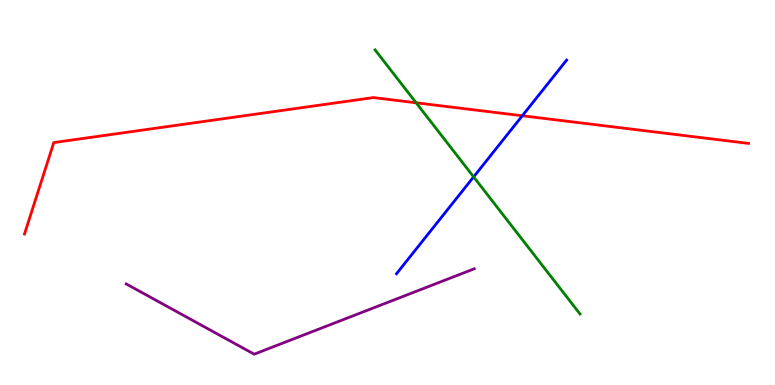[{'lines': ['blue', 'red'], 'intersections': [{'x': 6.74, 'y': 6.99}]}, {'lines': ['green', 'red'], 'intersections': [{'x': 5.37, 'y': 7.33}]}, {'lines': ['purple', 'red'], 'intersections': []}, {'lines': ['blue', 'green'], 'intersections': [{'x': 6.11, 'y': 5.41}]}, {'lines': ['blue', 'purple'], 'intersections': []}, {'lines': ['green', 'purple'], 'intersections': []}]